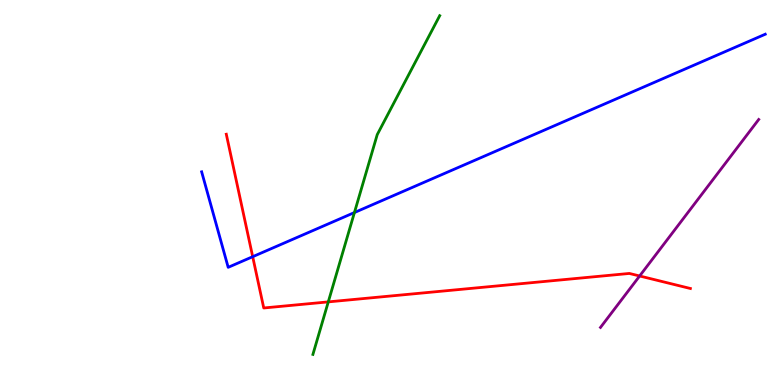[{'lines': ['blue', 'red'], 'intersections': [{'x': 3.26, 'y': 3.33}]}, {'lines': ['green', 'red'], 'intersections': [{'x': 4.24, 'y': 2.16}]}, {'lines': ['purple', 'red'], 'intersections': [{'x': 8.25, 'y': 2.83}]}, {'lines': ['blue', 'green'], 'intersections': [{'x': 4.57, 'y': 4.48}]}, {'lines': ['blue', 'purple'], 'intersections': []}, {'lines': ['green', 'purple'], 'intersections': []}]